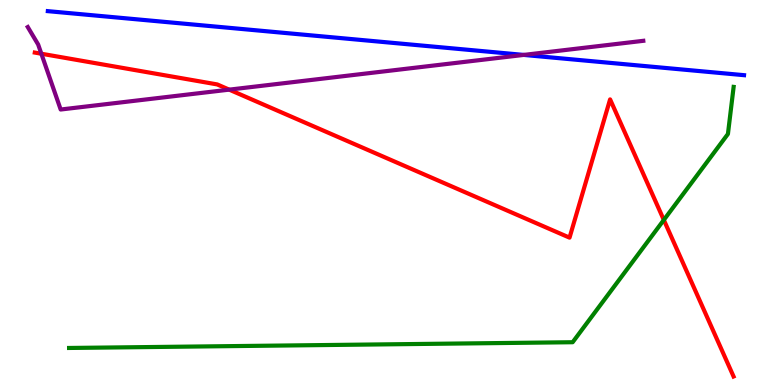[{'lines': ['blue', 'red'], 'intersections': []}, {'lines': ['green', 'red'], 'intersections': [{'x': 8.57, 'y': 4.29}]}, {'lines': ['purple', 'red'], 'intersections': [{'x': 0.534, 'y': 8.6}, {'x': 2.96, 'y': 7.67}]}, {'lines': ['blue', 'green'], 'intersections': []}, {'lines': ['blue', 'purple'], 'intersections': [{'x': 6.76, 'y': 8.57}]}, {'lines': ['green', 'purple'], 'intersections': []}]